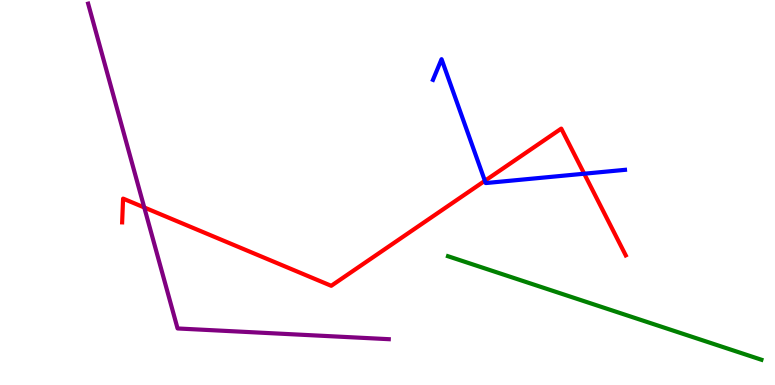[{'lines': ['blue', 'red'], 'intersections': [{'x': 6.26, 'y': 5.3}, {'x': 7.54, 'y': 5.49}]}, {'lines': ['green', 'red'], 'intersections': []}, {'lines': ['purple', 'red'], 'intersections': [{'x': 1.86, 'y': 4.61}]}, {'lines': ['blue', 'green'], 'intersections': []}, {'lines': ['blue', 'purple'], 'intersections': []}, {'lines': ['green', 'purple'], 'intersections': []}]